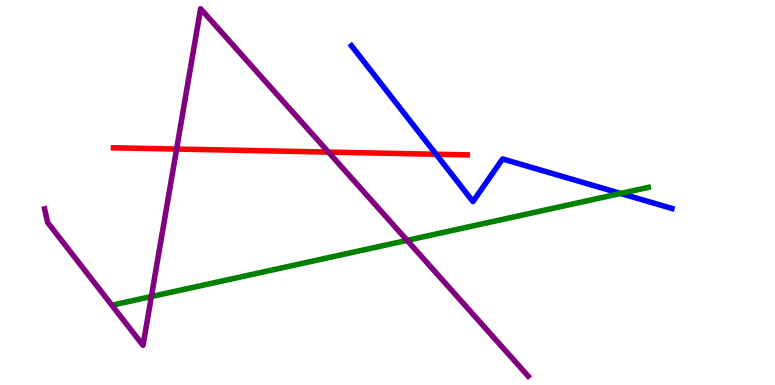[{'lines': ['blue', 'red'], 'intersections': [{'x': 5.63, 'y': 5.99}]}, {'lines': ['green', 'red'], 'intersections': []}, {'lines': ['purple', 'red'], 'intersections': [{'x': 2.28, 'y': 6.13}, {'x': 4.24, 'y': 6.05}]}, {'lines': ['blue', 'green'], 'intersections': [{'x': 8.01, 'y': 4.97}]}, {'lines': ['blue', 'purple'], 'intersections': []}, {'lines': ['green', 'purple'], 'intersections': [{'x': 1.95, 'y': 2.3}, {'x': 5.25, 'y': 3.76}]}]